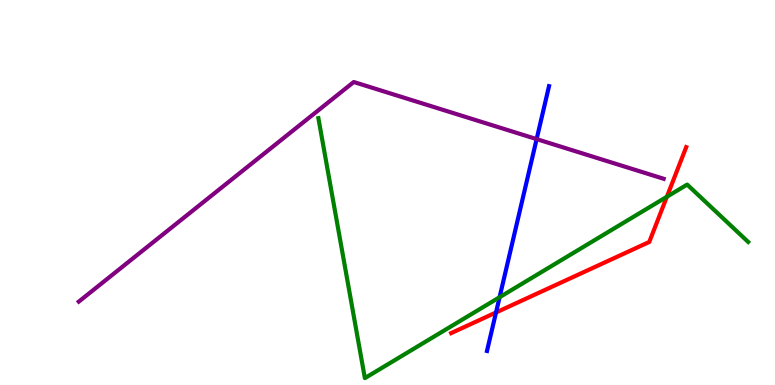[{'lines': ['blue', 'red'], 'intersections': [{'x': 6.4, 'y': 1.88}]}, {'lines': ['green', 'red'], 'intersections': [{'x': 8.6, 'y': 4.89}]}, {'lines': ['purple', 'red'], 'intersections': []}, {'lines': ['blue', 'green'], 'intersections': [{'x': 6.45, 'y': 2.28}]}, {'lines': ['blue', 'purple'], 'intersections': [{'x': 6.92, 'y': 6.39}]}, {'lines': ['green', 'purple'], 'intersections': []}]